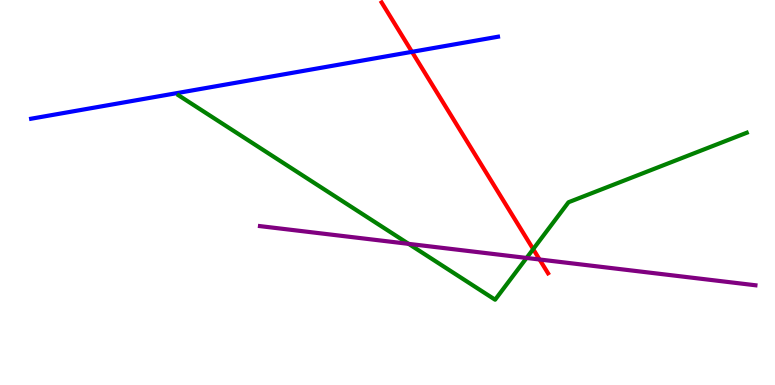[{'lines': ['blue', 'red'], 'intersections': [{'x': 5.32, 'y': 8.65}]}, {'lines': ['green', 'red'], 'intersections': [{'x': 6.88, 'y': 3.53}]}, {'lines': ['purple', 'red'], 'intersections': [{'x': 6.96, 'y': 3.26}]}, {'lines': ['blue', 'green'], 'intersections': []}, {'lines': ['blue', 'purple'], 'intersections': []}, {'lines': ['green', 'purple'], 'intersections': [{'x': 5.27, 'y': 3.67}, {'x': 6.79, 'y': 3.3}]}]